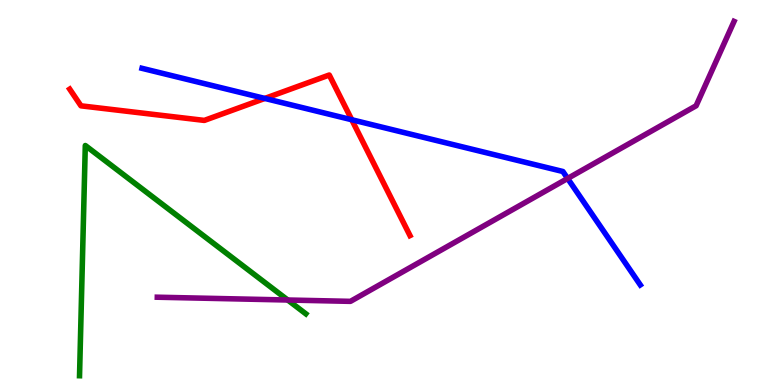[{'lines': ['blue', 'red'], 'intersections': [{'x': 3.42, 'y': 7.44}, {'x': 4.54, 'y': 6.89}]}, {'lines': ['green', 'red'], 'intersections': []}, {'lines': ['purple', 'red'], 'intersections': []}, {'lines': ['blue', 'green'], 'intersections': []}, {'lines': ['blue', 'purple'], 'intersections': [{'x': 7.32, 'y': 5.36}]}, {'lines': ['green', 'purple'], 'intersections': [{'x': 3.71, 'y': 2.21}]}]